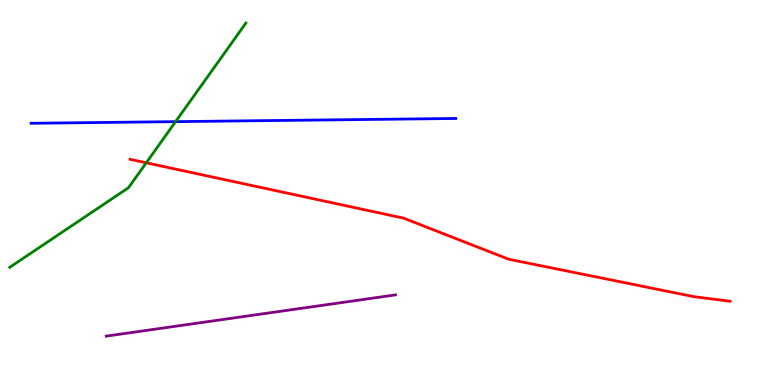[{'lines': ['blue', 'red'], 'intersections': []}, {'lines': ['green', 'red'], 'intersections': [{'x': 1.89, 'y': 5.77}]}, {'lines': ['purple', 'red'], 'intersections': []}, {'lines': ['blue', 'green'], 'intersections': [{'x': 2.27, 'y': 6.84}]}, {'lines': ['blue', 'purple'], 'intersections': []}, {'lines': ['green', 'purple'], 'intersections': []}]